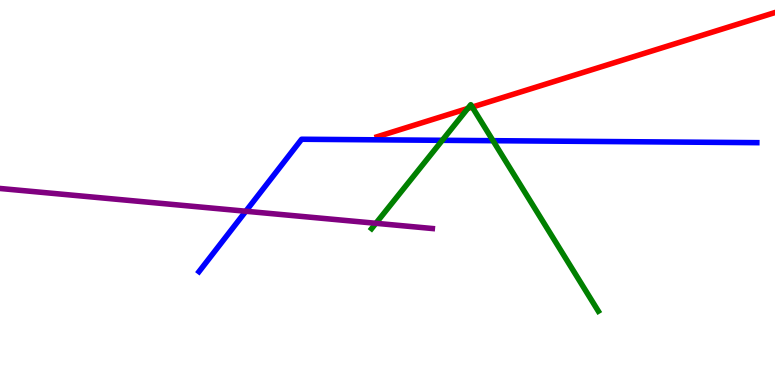[{'lines': ['blue', 'red'], 'intersections': []}, {'lines': ['green', 'red'], 'intersections': [{'x': 6.04, 'y': 7.18}, {'x': 6.09, 'y': 7.22}]}, {'lines': ['purple', 'red'], 'intersections': []}, {'lines': ['blue', 'green'], 'intersections': [{'x': 5.71, 'y': 6.36}, {'x': 6.36, 'y': 6.35}]}, {'lines': ['blue', 'purple'], 'intersections': [{'x': 3.17, 'y': 4.51}]}, {'lines': ['green', 'purple'], 'intersections': [{'x': 4.85, 'y': 4.2}]}]